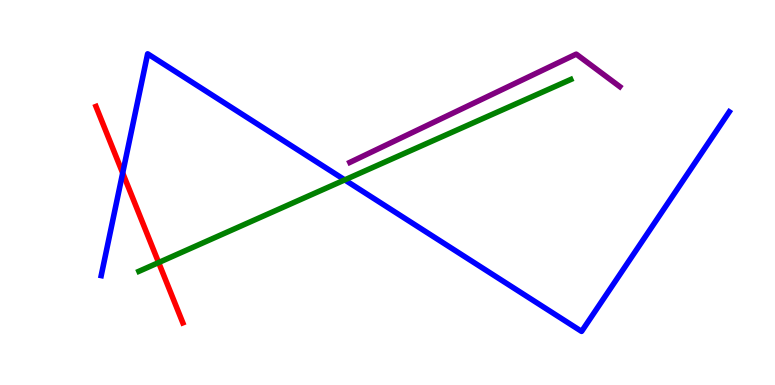[{'lines': ['blue', 'red'], 'intersections': [{'x': 1.58, 'y': 5.51}]}, {'lines': ['green', 'red'], 'intersections': [{'x': 2.05, 'y': 3.18}]}, {'lines': ['purple', 'red'], 'intersections': []}, {'lines': ['blue', 'green'], 'intersections': [{'x': 4.45, 'y': 5.33}]}, {'lines': ['blue', 'purple'], 'intersections': []}, {'lines': ['green', 'purple'], 'intersections': []}]